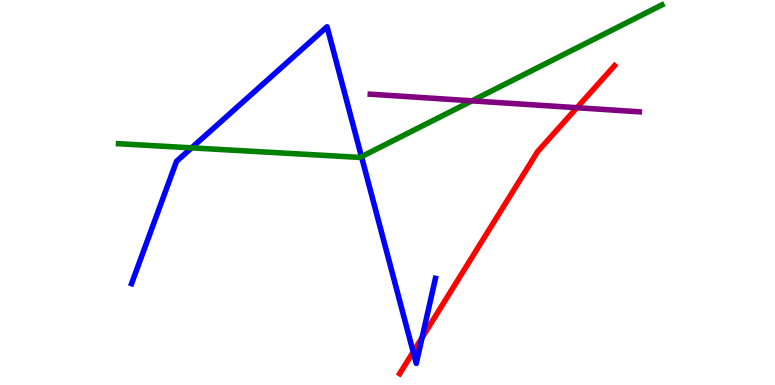[{'lines': ['blue', 'red'], 'intersections': [{'x': 5.33, 'y': 0.86}, {'x': 5.45, 'y': 1.23}]}, {'lines': ['green', 'red'], 'intersections': []}, {'lines': ['purple', 'red'], 'intersections': [{'x': 7.44, 'y': 7.2}]}, {'lines': ['blue', 'green'], 'intersections': [{'x': 2.47, 'y': 6.16}, {'x': 4.66, 'y': 5.93}]}, {'lines': ['blue', 'purple'], 'intersections': []}, {'lines': ['green', 'purple'], 'intersections': [{'x': 6.09, 'y': 7.38}]}]